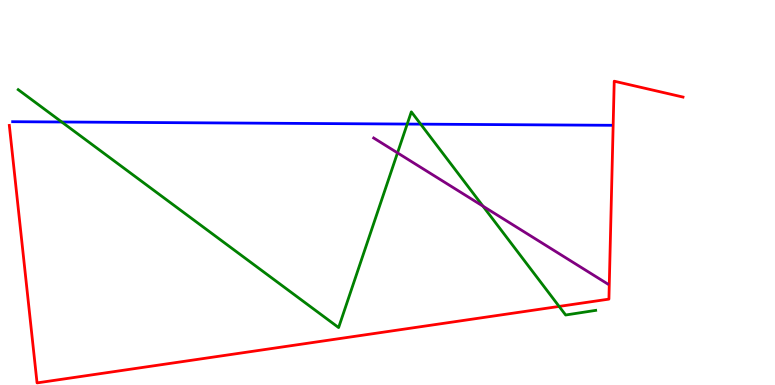[{'lines': ['blue', 'red'], 'intersections': []}, {'lines': ['green', 'red'], 'intersections': [{'x': 7.21, 'y': 2.04}]}, {'lines': ['purple', 'red'], 'intersections': []}, {'lines': ['blue', 'green'], 'intersections': [{'x': 0.797, 'y': 6.83}, {'x': 5.25, 'y': 6.78}, {'x': 5.43, 'y': 6.78}]}, {'lines': ['blue', 'purple'], 'intersections': []}, {'lines': ['green', 'purple'], 'intersections': [{'x': 5.13, 'y': 6.03}, {'x': 6.23, 'y': 4.65}]}]